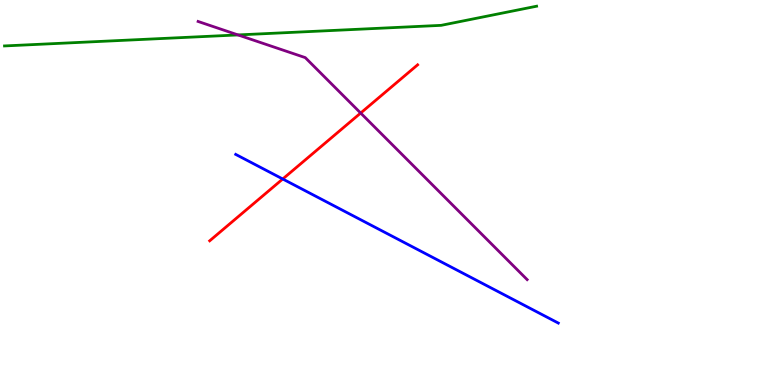[{'lines': ['blue', 'red'], 'intersections': [{'x': 3.65, 'y': 5.35}]}, {'lines': ['green', 'red'], 'intersections': []}, {'lines': ['purple', 'red'], 'intersections': [{'x': 4.65, 'y': 7.06}]}, {'lines': ['blue', 'green'], 'intersections': []}, {'lines': ['blue', 'purple'], 'intersections': []}, {'lines': ['green', 'purple'], 'intersections': [{'x': 3.07, 'y': 9.09}]}]